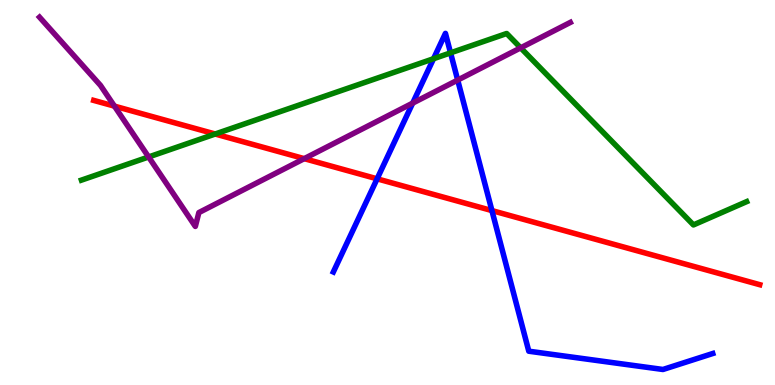[{'lines': ['blue', 'red'], 'intersections': [{'x': 4.87, 'y': 5.36}, {'x': 6.35, 'y': 4.53}]}, {'lines': ['green', 'red'], 'intersections': [{'x': 2.78, 'y': 6.52}]}, {'lines': ['purple', 'red'], 'intersections': [{'x': 1.48, 'y': 7.24}, {'x': 3.93, 'y': 5.88}]}, {'lines': ['blue', 'green'], 'intersections': [{'x': 5.59, 'y': 8.47}, {'x': 5.81, 'y': 8.63}]}, {'lines': ['blue', 'purple'], 'intersections': [{'x': 5.32, 'y': 7.32}, {'x': 5.91, 'y': 7.92}]}, {'lines': ['green', 'purple'], 'intersections': [{'x': 1.92, 'y': 5.92}, {'x': 6.72, 'y': 8.76}]}]